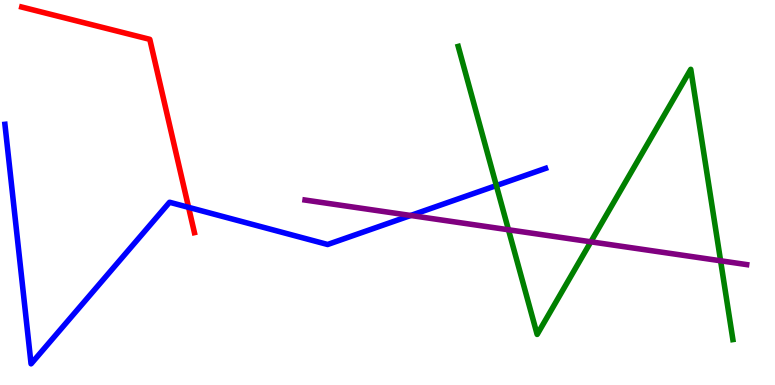[{'lines': ['blue', 'red'], 'intersections': [{'x': 2.43, 'y': 4.61}]}, {'lines': ['green', 'red'], 'intersections': []}, {'lines': ['purple', 'red'], 'intersections': []}, {'lines': ['blue', 'green'], 'intersections': [{'x': 6.4, 'y': 5.18}]}, {'lines': ['blue', 'purple'], 'intersections': [{'x': 5.3, 'y': 4.4}]}, {'lines': ['green', 'purple'], 'intersections': [{'x': 6.56, 'y': 4.03}, {'x': 7.62, 'y': 3.72}, {'x': 9.3, 'y': 3.23}]}]